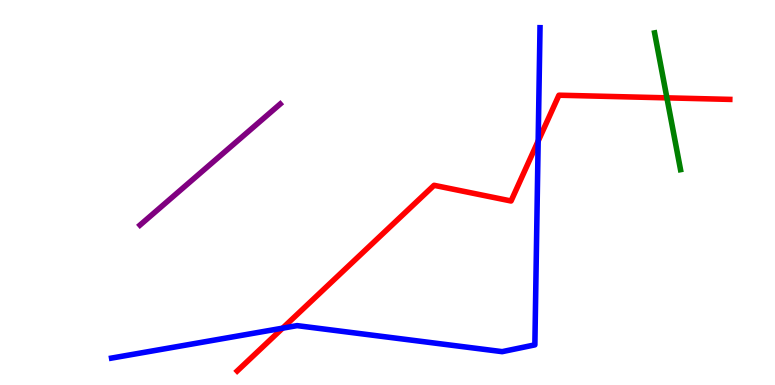[{'lines': ['blue', 'red'], 'intersections': [{'x': 3.65, 'y': 1.48}, {'x': 6.94, 'y': 6.34}]}, {'lines': ['green', 'red'], 'intersections': [{'x': 8.61, 'y': 7.46}]}, {'lines': ['purple', 'red'], 'intersections': []}, {'lines': ['blue', 'green'], 'intersections': []}, {'lines': ['blue', 'purple'], 'intersections': []}, {'lines': ['green', 'purple'], 'intersections': []}]